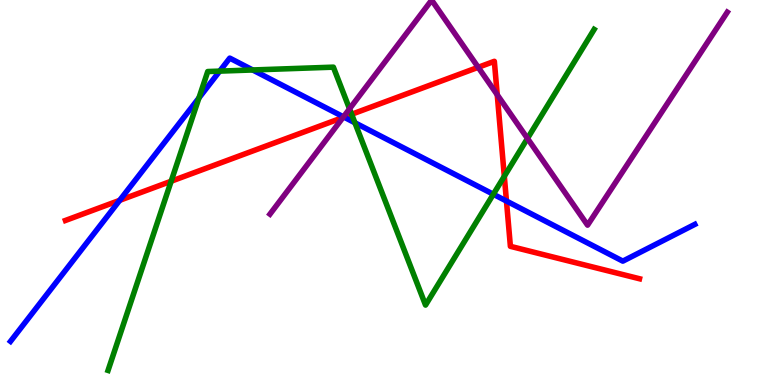[{'lines': ['blue', 'red'], 'intersections': [{'x': 1.54, 'y': 4.8}, {'x': 4.44, 'y': 6.96}, {'x': 6.53, 'y': 4.78}]}, {'lines': ['green', 'red'], 'intersections': [{'x': 2.21, 'y': 5.29}, {'x': 4.54, 'y': 7.03}, {'x': 6.51, 'y': 5.42}]}, {'lines': ['purple', 'red'], 'intersections': [{'x': 4.43, 'y': 6.95}, {'x': 6.17, 'y': 8.25}, {'x': 6.42, 'y': 7.54}]}, {'lines': ['blue', 'green'], 'intersections': [{'x': 2.57, 'y': 7.46}, {'x': 2.83, 'y': 8.15}, {'x': 3.26, 'y': 8.18}, {'x': 4.58, 'y': 6.81}, {'x': 6.37, 'y': 4.95}]}, {'lines': ['blue', 'purple'], 'intersections': [{'x': 4.43, 'y': 6.96}]}, {'lines': ['green', 'purple'], 'intersections': [{'x': 4.51, 'y': 7.17}, {'x': 6.81, 'y': 6.4}]}]